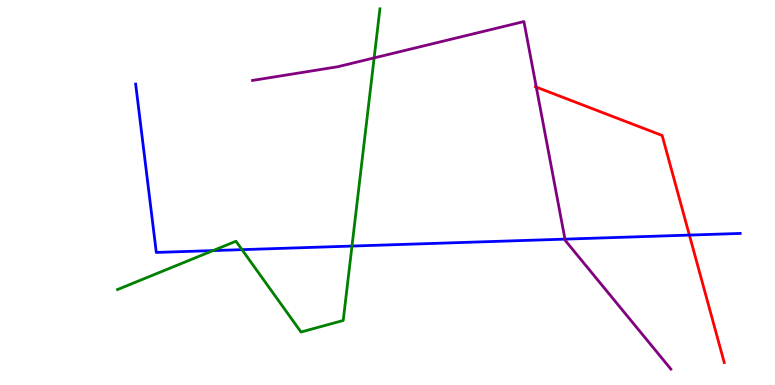[{'lines': ['blue', 'red'], 'intersections': [{'x': 8.9, 'y': 3.89}]}, {'lines': ['green', 'red'], 'intersections': []}, {'lines': ['purple', 'red'], 'intersections': [{'x': 6.92, 'y': 7.74}]}, {'lines': ['blue', 'green'], 'intersections': [{'x': 2.75, 'y': 3.49}, {'x': 3.12, 'y': 3.52}, {'x': 4.54, 'y': 3.61}]}, {'lines': ['blue', 'purple'], 'intersections': [{'x': 7.29, 'y': 3.79}]}, {'lines': ['green', 'purple'], 'intersections': [{'x': 4.83, 'y': 8.5}]}]